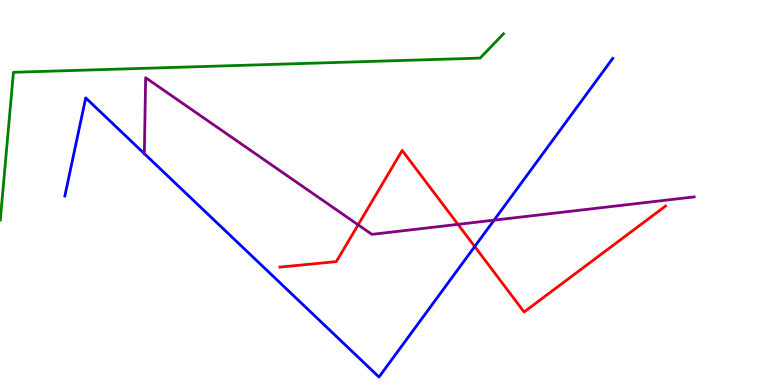[{'lines': ['blue', 'red'], 'intersections': [{'x': 6.13, 'y': 3.6}]}, {'lines': ['green', 'red'], 'intersections': []}, {'lines': ['purple', 'red'], 'intersections': [{'x': 4.62, 'y': 4.16}, {'x': 5.91, 'y': 4.17}]}, {'lines': ['blue', 'green'], 'intersections': []}, {'lines': ['blue', 'purple'], 'intersections': [{'x': 1.86, 'y': 6.01}, {'x': 6.38, 'y': 4.28}]}, {'lines': ['green', 'purple'], 'intersections': []}]